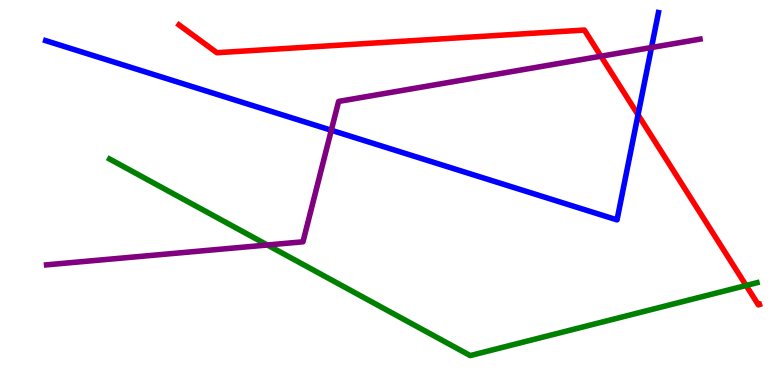[{'lines': ['blue', 'red'], 'intersections': [{'x': 8.23, 'y': 7.02}]}, {'lines': ['green', 'red'], 'intersections': [{'x': 9.63, 'y': 2.58}]}, {'lines': ['purple', 'red'], 'intersections': [{'x': 7.75, 'y': 8.54}]}, {'lines': ['blue', 'green'], 'intersections': []}, {'lines': ['blue', 'purple'], 'intersections': [{'x': 4.27, 'y': 6.62}, {'x': 8.41, 'y': 8.77}]}, {'lines': ['green', 'purple'], 'intersections': [{'x': 3.45, 'y': 3.64}]}]